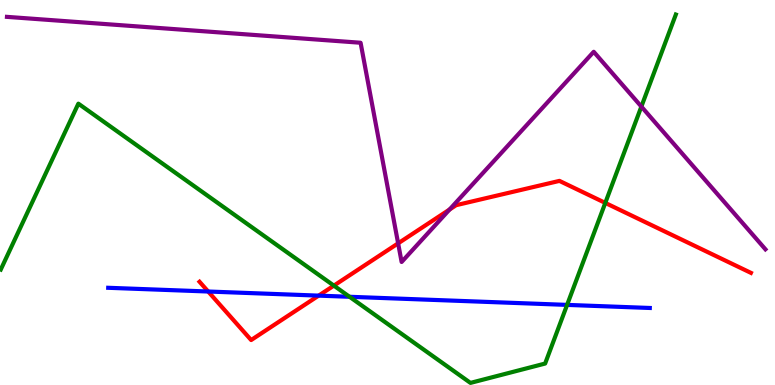[{'lines': ['blue', 'red'], 'intersections': [{'x': 2.69, 'y': 2.43}, {'x': 4.11, 'y': 2.32}]}, {'lines': ['green', 'red'], 'intersections': [{'x': 4.31, 'y': 2.58}, {'x': 7.81, 'y': 4.73}]}, {'lines': ['purple', 'red'], 'intersections': [{'x': 5.14, 'y': 3.68}, {'x': 5.8, 'y': 4.56}]}, {'lines': ['blue', 'green'], 'intersections': [{'x': 4.51, 'y': 2.29}, {'x': 7.32, 'y': 2.08}]}, {'lines': ['blue', 'purple'], 'intersections': []}, {'lines': ['green', 'purple'], 'intersections': [{'x': 8.28, 'y': 7.23}]}]